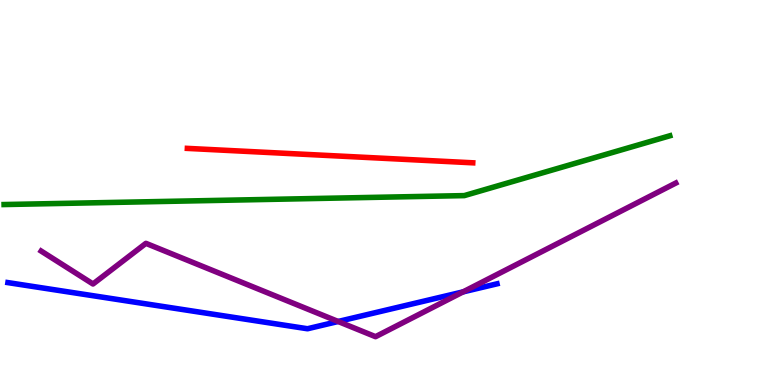[{'lines': ['blue', 'red'], 'intersections': []}, {'lines': ['green', 'red'], 'intersections': []}, {'lines': ['purple', 'red'], 'intersections': []}, {'lines': ['blue', 'green'], 'intersections': []}, {'lines': ['blue', 'purple'], 'intersections': [{'x': 4.36, 'y': 1.65}, {'x': 5.98, 'y': 2.42}]}, {'lines': ['green', 'purple'], 'intersections': []}]